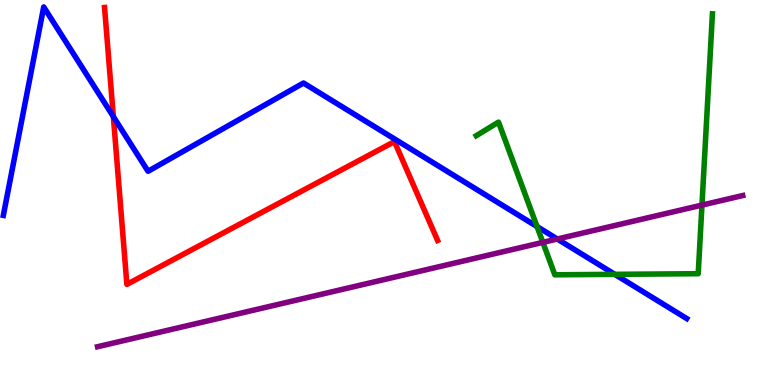[{'lines': ['blue', 'red'], 'intersections': [{'x': 1.46, 'y': 6.97}]}, {'lines': ['green', 'red'], 'intersections': []}, {'lines': ['purple', 'red'], 'intersections': []}, {'lines': ['blue', 'green'], 'intersections': [{'x': 6.93, 'y': 4.12}, {'x': 7.93, 'y': 2.87}]}, {'lines': ['blue', 'purple'], 'intersections': [{'x': 7.19, 'y': 3.79}]}, {'lines': ['green', 'purple'], 'intersections': [{'x': 7.0, 'y': 3.7}, {'x': 9.06, 'y': 4.67}]}]